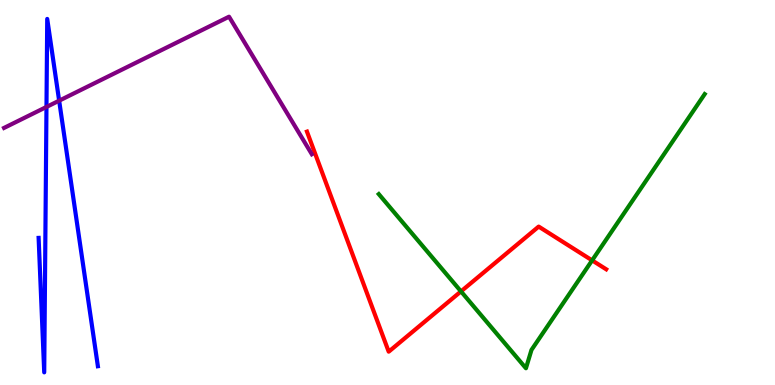[{'lines': ['blue', 'red'], 'intersections': []}, {'lines': ['green', 'red'], 'intersections': [{'x': 5.95, 'y': 2.43}, {'x': 7.64, 'y': 3.24}]}, {'lines': ['purple', 'red'], 'intersections': []}, {'lines': ['blue', 'green'], 'intersections': []}, {'lines': ['blue', 'purple'], 'intersections': [{'x': 0.6, 'y': 7.22}, {'x': 0.763, 'y': 7.38}]}, {'lines': ['green', 'purple'], 'intersections': []}]